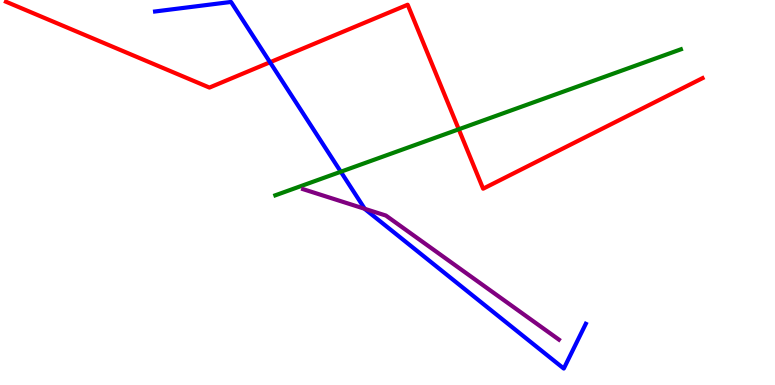[{'lines': ['blue', 'red'], 'intersections': [{'x': 3.48, 'y': 8.38}]}, {'lines': ['green', 'red'], 'intersections': [{'x': 5.92, 'y': 6.64}]}, {'lines': ['purple', 'red'], 'intersections': []}, {'lines': ['blue', 'green'], 'intersections': [{'x': 4.4, 'y': 5.54}]}, {'lines': ['blue', 'purple'], 'intersections': [{'x': 4.71, 'y': 4.58}]}, {'lines': ['green', 'purple'], 'intersections': []}]